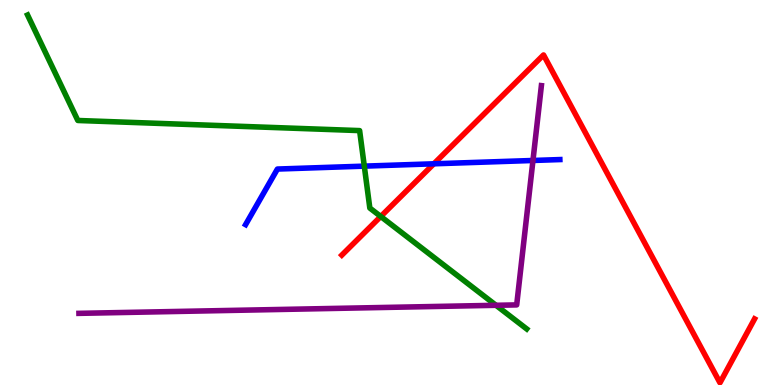[{'lines': ['blue', 'red'], 'intersections': [{'x': 5.6, 'y': 5.75}]}, {'lines': ['green', 'red'], 'intersections': [{'x': 4.91, 'y': 4.38}]}, {'lines': ['purple', 'red'], 'intersections': []}, {'lines': ['blue', 'green'], 'intersections': [{'x': 4.7, 'y': 5.68}]}, {'lines': ['blue', 'purple'], 'intersections': [{'x': 6.88, 'y': 5.83}]}, {'lines': ['green', 'purple'], 'intersections': [{'x': 6.4, 'y': 2.07}]}]